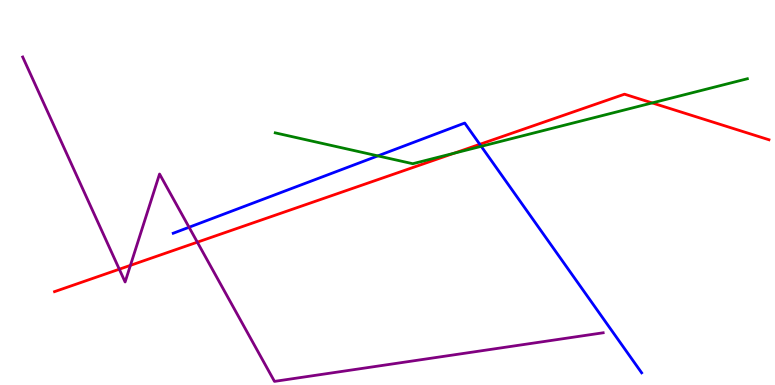[{'lines': ['blue', 'red'], 'intersections': [{'x': 6.19, 'y': 6.25}]}, {'lines': ['green', 'red'], 'intersections': [{'x': 5.86, 'y': 6.02}, {'x': 8.42, 'y': 7.33}]}, {'lines': ['purple', 'red'], 'intersections': [{'x': 1.54, 'y': 3.01}, {'x': 1.68, 'y': 3.11}, {'x': 2.55, 'y': 3.71}]}, {'lines': ['blue', 'green'], 'intersections': [{'x': 4.88, 'y': 5.95}, {'x': 6.21, 'y': 6.2}]}, {'lines': ['blue', 'purple'], 'intersections': [{'x': 2.44, 'y': 4.1}]}, {'lines': ['green', 'purple'], 'intersections': []}]